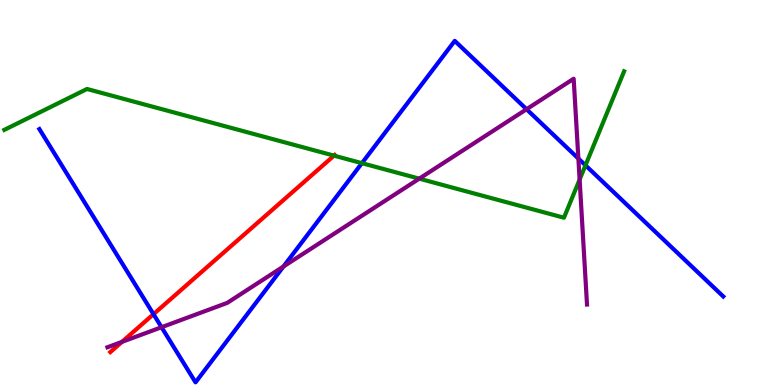[{'lines': ['blue', 'red'], 'intersections': [{'x': 1.98, 'y': 1.84}]}, {'lines': ['green', 'red'], 'intersections': [{'x': 4.31, 'y': 5.96}]}, {'lines': ['purple', 'red'], 'intersections': [{'x': 1.57, 'y': 1.12}]}, {'lines': ['blue', 'green'], 'intersections': [{'x': 4.67, 'y': 5.76}, {'x': 7.55, 'y': 5.71}]}, {'lines': ['blue', 'purple'], 'intersections': [{'x': 2.08, 'y': 1.5}, {'x': 3.66, 'y': 3.08}, {'x': 6.79, 'y': 7.16}, {'x': 7.46, 'y': 5.88}]}, {'lines': ['green', 'purple'], 'intersections': [{'x': 5.41, 'y': 5.36}, {'x': 7.48, 'y': 5.34}]}]